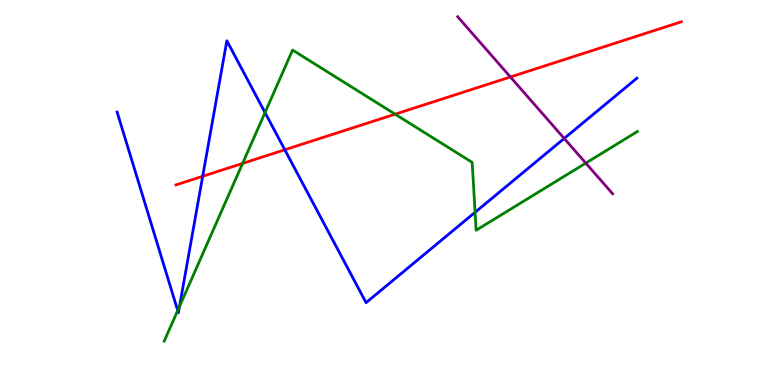[{'lines': ['blue', 'red'], 'intersections': [{'x': 2.62, 'y': 5.42}, {'x': 3.67, 'y': 6.11}]}, {'lines': ['green', 'red'], 'intersections': [{'x': 3.13, 'y': 5.76}, {'x': 5.1, 'y': 7.03}]}, {'lines': ['purple', 'red'], 'intersections': [{'x': 6.59, 'y': 8.0}]}, {'lines': ['blue', 'green'], 'intersections': [{'x': 2.29, 'y': 1.93}, {'x': 2.32, 'y': 2.04}, {'x': 3.42, 'y': 7.08}, {'x': 6.13, 'y': 4.49}]}, {'lines': ['blue', 'purple'], 'intersections': [{'x': 7.28, 'y': 6.4}]}, {'lines': ['green', 'purple'], 'intersections': [{'x': 7.56, 'y': 5.76}]}]